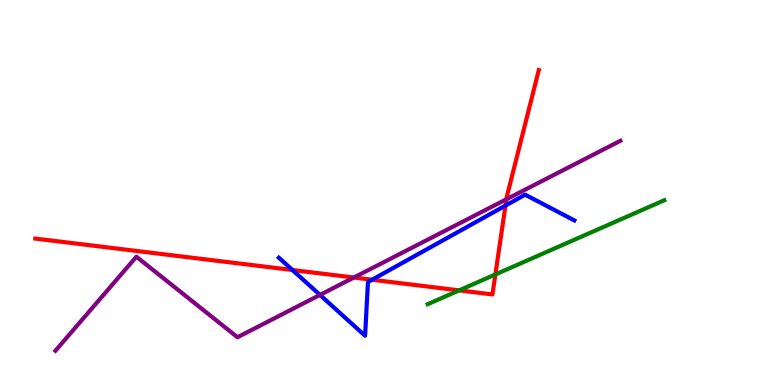[{'lines': ['blue', 'red'], 'intersections': [{'x': 3.77, 'y': 2.99}, {'x': 4.8, 'y': 2.73}, {'x': 6.52, 'y': 4.66}]}, {'lines': ['green', 'red'], 'intersections': [{'x': 5.92, 'y': 2.46}, {'x': 6.39, 'y': 2.87}]}, {'lines': ['purple', 'red'], 'intersections': [{'x': 4.57, 'y': 2.79}, {'x': 6.53, 'y': 4.82}]}, {'lines': ['blue', 'green'], 'intersections': []}, {'lines': ['blue', 'purple'], 'intersections': [{'x': 4.13, 'y': 2.34}]}, {'lines': ['green', 'purple'], 'intersections': []}]